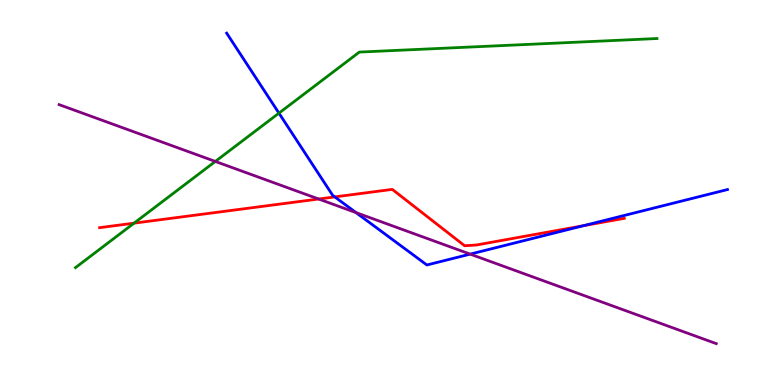[{'lines': ['blue', 'red'], 'intersections': [{'x': 4.32, 'y': 4.89}, {'x': 7.53, 'y': 4.14}]}, {'lines': ['green', 'red'], 'intersections': [{'x': 1.73, 'y': 4.2}]}, {'lines': ['purple', 'red'], 'intersections': [{'x': 4.11, 'y': 4.83}]}, {'lines': ['blue', 'green'], 'intersections': [{'x': 3.6, 'y': 7.06}]}, {'lines': ['blue', 'purple'], 'intersections': [{'x': 4.59, 'y': 4.48}, {'x': 6.07, 'y': 3.4}]}, {'lines': ['green', 'purple'], 'intersections': [{'x': 2.78, 'y': 5.81}]}]